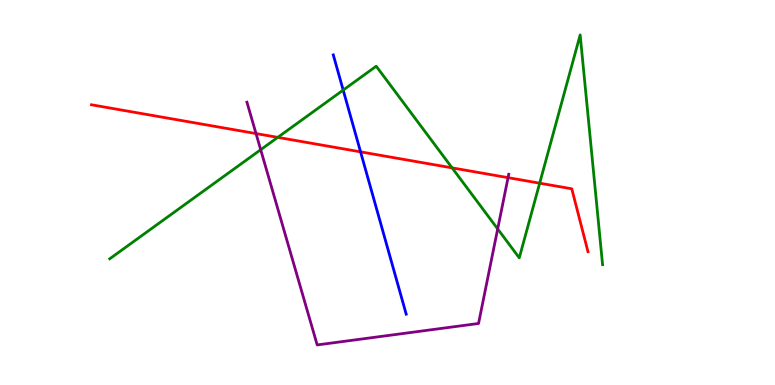[{'lines': ['blue', 'red'], 'intersections': [{'x': 4.65, 'y': 6.06}]}, {'lines': ['green', 'red'], 'intersections': [{'x': 3.58, 'y': 6.43}, {'x': 5.83, 'y': 5.64}, {'x': 6.96, 'y': 5.24}]}, {'lines': ['purple', 'red'], 'intersections': [{'x': 3.3, 'y': 6.53}, {'x': 6.56, 'y': 5.39}]}, {'lines': ['blue', 'green'], 'intersections': [{'x': 4.43, 'y': 7.66}]}, {'lines': ['blue', 'purple'], 'intersections': []}, {'lines': ['green', 'purple'], 'intersections': [{'x': 3.36, 'y': 6.11}, {'x': 6.42, 'y': 4.05}]}]